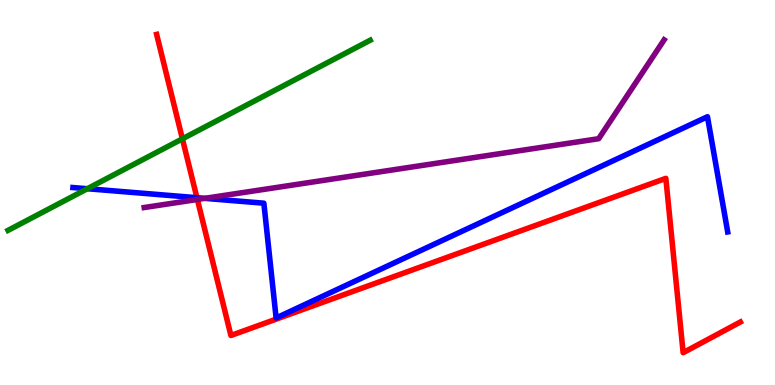[{'lines': ['blue', 'red'], 'intersections': [{'x': 2.54, 'y': 4.86}]}, {'lines': ['green', 'red'], 'intersections': [{'x': 2.35, 'y': 6.39}]}, {'lines': ['purple', 'red'], 'intersections': [{'x': 2.55, 'y': 4.82}]}, {'lines': ['blue', 'green'], 'intersections': [{'x': 1.13, 'y': 5.1}]}, {'lines': ['blue', 'purple'], 'intersections': [{'x': 2.64, 'y': 4.85}]}, {'lines': ['green', 'purple'], 'intersections': []}]